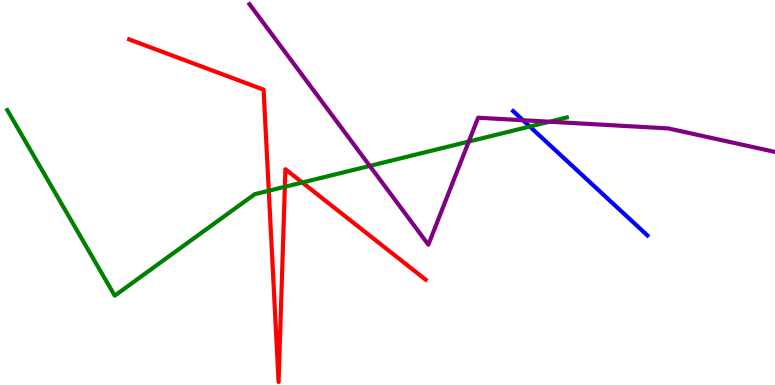[{'lines': ['blue', 'red'], 'intersections': []}, {'lines': ['green', 'red'], 'intersections': [{'x': 3.47, 'y': 5.05}, {'x': 3.68, 'y': 5.15}, {'x': 3.9, 'y': 5.26}]}, {'lines': ['purple', 'red'], 'intersections': []}, {'lines': ['blue', 'green'], 'intersections': [{'x': 6.84, 'y': 6.71}]}, {'lines': ['blue', 'purple'], 'intersections': [{'x': 6.75, 'y': 6.88}]}, {'lines': ['green', 'purple'], 'intersections': [{'x': 4.77, 'y': 5.69}, {'x': 6.05, 'y': 6.32}, {'x': 7.09, 'y': 6.84}]}]